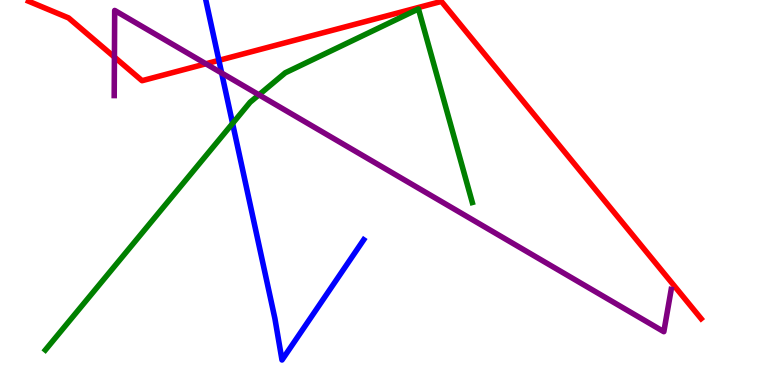[{'lines': ['blue', 'red'], 'intersections': [{'x': 2.82, 'y': 8.43}]}, {'lines': ['green', 'red'], 'intersections': []}, {'lines': ['purple', 'red'], 'intersections': [{'x': 1.48, 'y': 8.52}, {'x': 2.66, 'y': 8.34}]}, {'lines': ['blue', 'green'], 'intersections': [{'x': 3.0, 'y': 6.79}]}, {'lines': ['blue', 'purple'], 'intersections': [{'x': 2.86, 'y': 8.1}]}, {'lines': ['green', 'purple'], 'intersections': [{'x': 3.34, 'y': 7.54}]}]